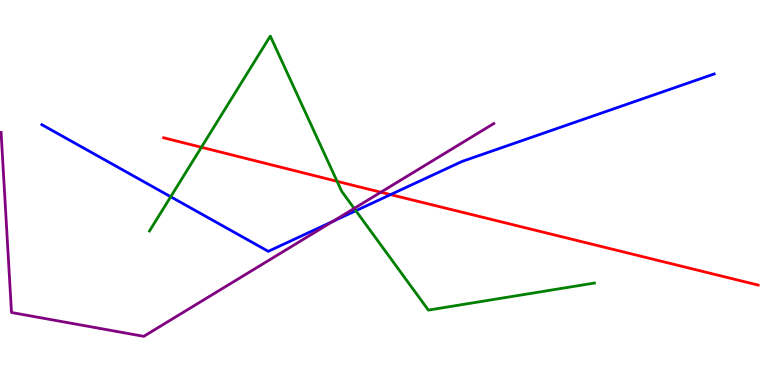[{'lines': ['blue', 'red'], 'intersections': [{'x': 5.04, 'y': 4.95}]}, {'lines': ['green', 'red'], 'intersections': [{'x': 2.6, 'y': 6.18}, {'x': 4.35, 'y': 5.29}]}, {'lines': ['purple', 'red'], 'intersections': [{'x': 4.91, 'y': 5.01}]}, {'lines': ['blue', 'green'], 'intersections': [{'x': 2.2, 'y': 4.89}, {'x': 4.59, 'y': 4.53}]}, {'lines': ['blue', 'purple'], 'intersections': [{'x': 4.3, 'y': 4.25}]}, {'lines': ['green', 'purple'], 'intersections': [{'x': 4.57, 'y': 4.59}]}]